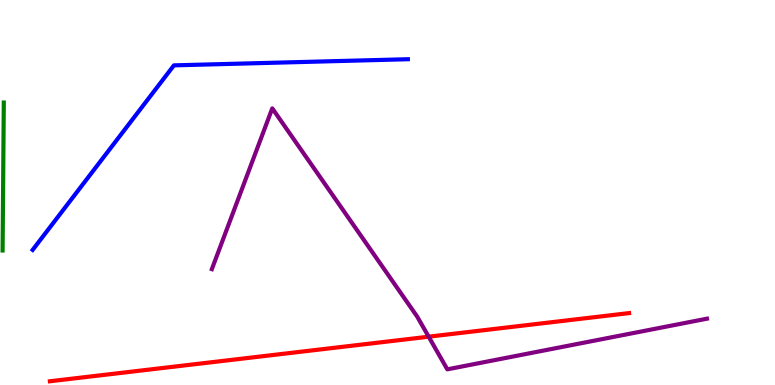[{'lines': ['blue', 'red'], 'intersections': []}, {'lines': ['green', 'red'], 'intersections': []}, {'lines': ['purple', 'red'], 'intersections': [{'x': 5.53, 'y': 1.25}]}, {'lines': ['blue', 'green'], 'intersections': []}, {'lines': ['blue', 'purple'], 'intersections': []}, {'lines': ['green', 'purple'], 'intersections': []}]